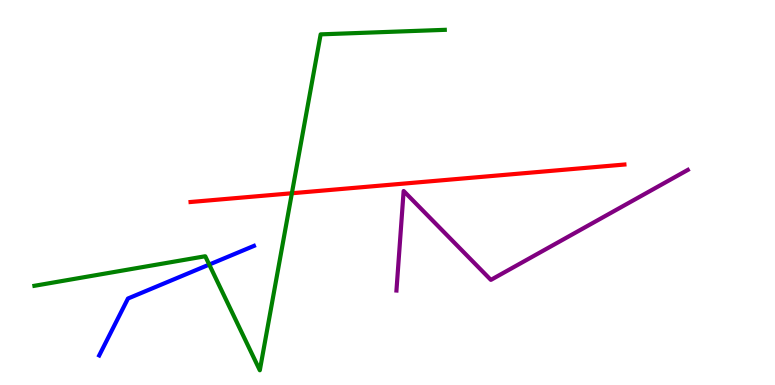[{'lines': ['blue', 'red'], 'intersections': []}, {'lines': ['green', 'red'], 'intersections': [{'x': 3.77, 'y': 4.98}]}, {'lines': ['purple', 'red'], 'intersections': []}, {'lines': ['blue', 'green'], 'intersections': [{'x': 2.7, 'y': 3.13}]}, {'lines': ['blue', 'purple'], 'intersections': []}, {'lines': ['green', 'purple'], 'intersections': []}]